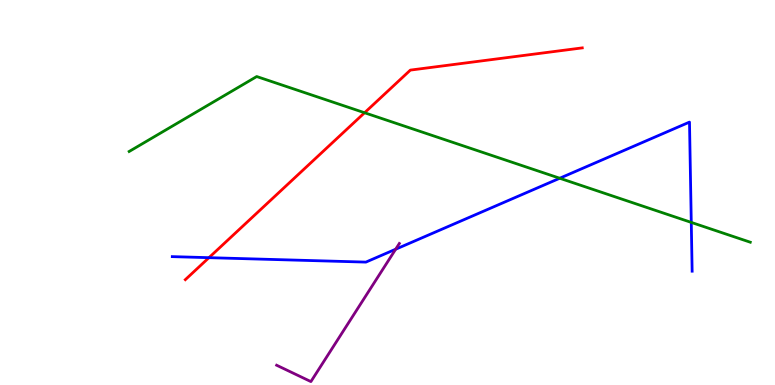[{'lines': ['blue', 'red'], 'intersections': [{'x': 2.7, 'y': 3.31}]}, {'lines': ['green', 'red'], 'intersections': [{'x': 4.7, 'y': 7.07}]}, {'lines': ['purple', 'red'], 'intersections': []}, {'lines': ['blue', 'green'], 'intersections': [{'x': 7.22, 'y': 5.37}, {'x': 8.92, 'y': 4.22}]}, {'lines': ['blue', 'purple'], 'intersections': [{'x': 5.11, 'y': 3.53}]}, {'lines': ['green', 'purple'], 'intersections': []}]